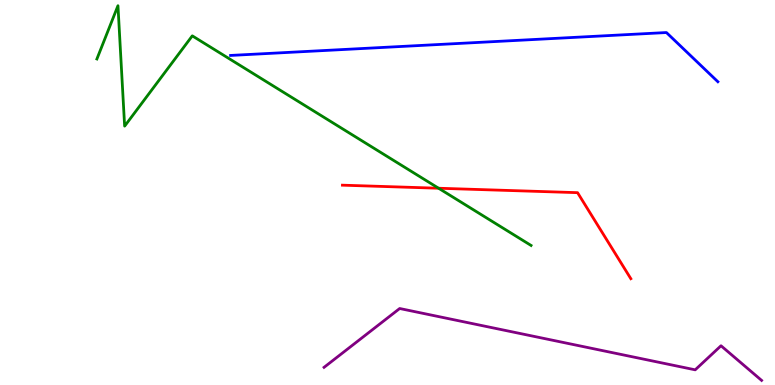[{'lines': ['blue', 'red'], 'intersections': []}, {'lines': ['green', 'red'], 'intersections': [{'x': 5.66, 'y': 5.11}]}, {'lines': ['purple', 'red'], 'intersections': []}, {'lines': ['blue', 'green'], 'intersections': []}, {'lines': ['blue', 'purple'], 'intersections': []}, {'lines': ['green', 'purple'], 'intersections': []}]